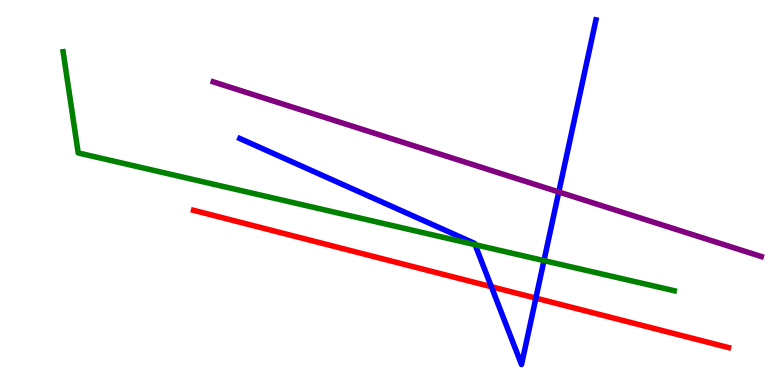[{'lines': ['blue', 'red'], 'intersections': [{'x': 6.34, 'y': 2.55}, {'x': 6.91, 'y': 2.26}]}, {'lines': ['green', 'red'], 'intersections': []}, {'lines': ['purple', 'red'], 'intersections': []}, {'lines': ['blue', 'green'], 'intersections': [{'x': 6.13, 'y': 3.64}, {'x': 7.02, 'y': 3.23}]}, {'lines': ['blue', 'purple'], 'intersections': [{'x': 7.21, 'y': 5.01}]}, {'lines': ['green', 'purple'], 'intersections': []}]